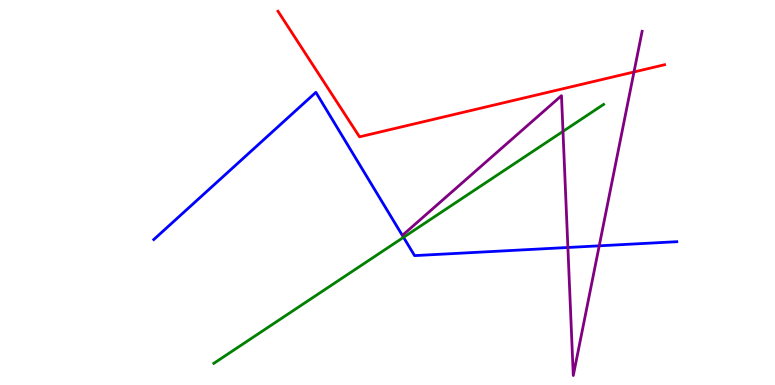[{'lines': ['blue', 'red'], 'intersections': []}, {'lines': ['green', 'red'], 'intersections': []}, {'lines': ['purple', 'red'], 'intersections': [{'x': 8.18, 'y': 8.13}]}, {'lines': ['blue', 'green'], 'intersections': [{'x': 5.21, 'y': 3.84}]}, {'lines': ['blue', 'purple'], 'intersections': [{'x': 7.33, 'y': 3.57}, {'x': 7.73, 'y': 3.62}]}, {'lines': ['green', 'purple'], 'intersections': [{'x': 7.26, 'y': 6.59}]}]